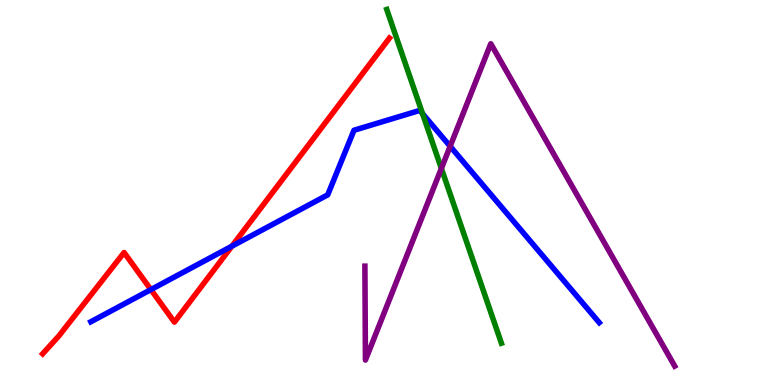[{'lines': ['blue', 'red'], 'intersections': [{'x': 1.95, 'y': 2.48}, {'x': 2.99, 'y': 3.61}]}, {'lines': ['green', 'red'], 'intersections': []}, {'lines': ['purple', 'red'], 'intersections': []}, {'lines': ['blue', 'green'], 'intersections': [{'x': 5.45, 'y': 7.05}]}, {'lines': ['blue', 'purple'], 'intersections': [{'x': 5.81, 'y': 6.2}]}, {'lines': ['green', 'purple'], 'intersections': [{'x': 5.7, 'y': 5.62}]}]